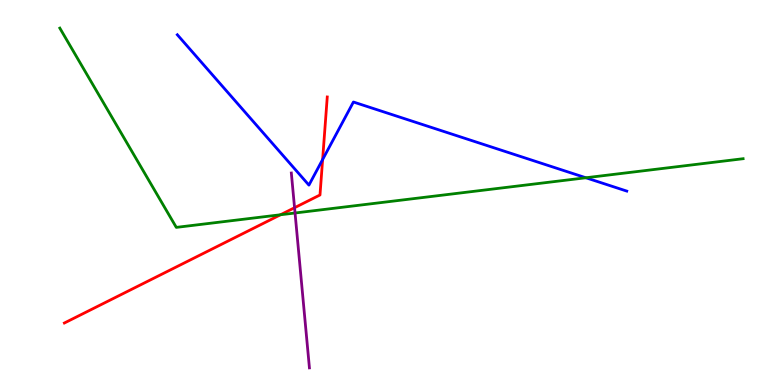[{'lines': ['blue', 'red'], 'intersections': [{'x': 4.16, 'y': 5.86}]}, {'lines': ['green', 'red'], 'intersections': [{'x': 3.62, 'y': 4.42}]}, {'lines': ['purple', 'red'], 'intersections': [{'x': 3.8, 'y': 4.6}]}, {'lines': ['blue', 'green'], 'intersections': [{'x': 7.56, 'y': 5.38}]}, {'lines': ['blue', 'purple'], 'intersections': []}, {'lines': ['green', 'purple'], 'intersections': [{'x': 3.81, 'y': 4.47}]}]